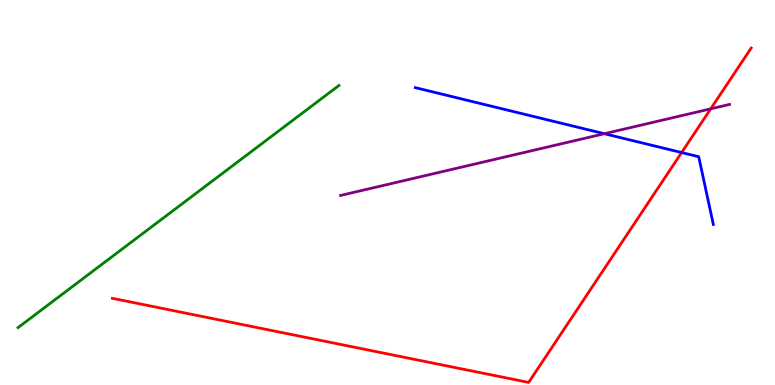[{'lines': ['blue', 'red'], 'intersections': [{'x': 8.8, 'y': 6.04}]}, {'lines': ['green', 'red'], 'intersections': []}, {'lines': ['purple', 'red'], 'intersections': [{'x': 9.17, 'y': 7.17}]}, {'lines': ['blue', 'green'], 'intersections': []}, {'lines': ['blue', 'purple'], 'intersections': [{'x': 7.8, 'y': 6.53}]}, {'lines': ['green', 'purple'], 'intersections': []}]